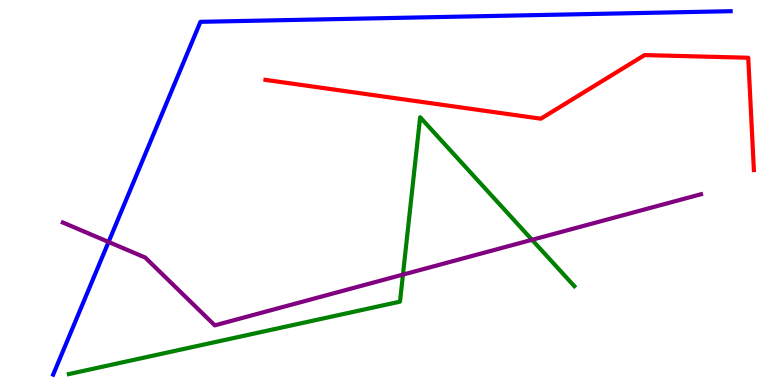[{'lines': ['blue', 'red'], 'intersections': []}, {'lines': ['green', 'red'], 'intersections': []}, {'lines': ['purple', 'red'], 'intersections': []}, {'lines': ['blue', 'green'], 'intersections': []}, {'lines': ['blue', 'purple'], 'intersections': [{'x': 1.4, 'y': 3.72}]}, {'lines': ['green', 'purple'], 'intersections': [{'x': 5.2, 'y': 2.87}, {'x': 6.86, 'y': 3.77}]}]